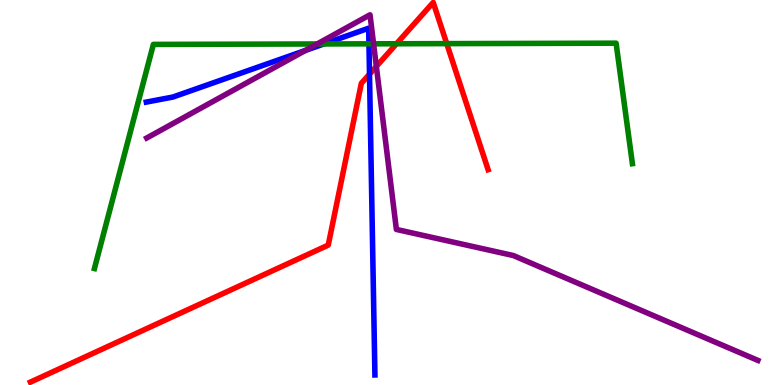[{'lines': ['blue', 'red'], 'intersections': [{'x': 4.77, 'y': 8.07}]}, {'lines': ['green', 'red'], 'intersections': [{'x': 5.12, 'y': 8.86}, {'x': 5.76, 'y': 8.87}]}, {'lines': ['purple', 'red'], 'intersections': [{'x': 4.86, 'y': 8.27}]}, {'lines': ['blue', 'green'], 'intersections': [{'x': 4.18, 'y': 8.86}, {'x': 4.76, 'y': 8.86}]}, {'lines': ['blue', 'purple'], 'intersections': [{'x': 3.94, 'y': 8.69}]}, {'lines': ['green', 'purple'], 'intersections': [{'x': 4.09, 'y': 8.86}, {'x': 4.82, 'y': 8.86}]}]